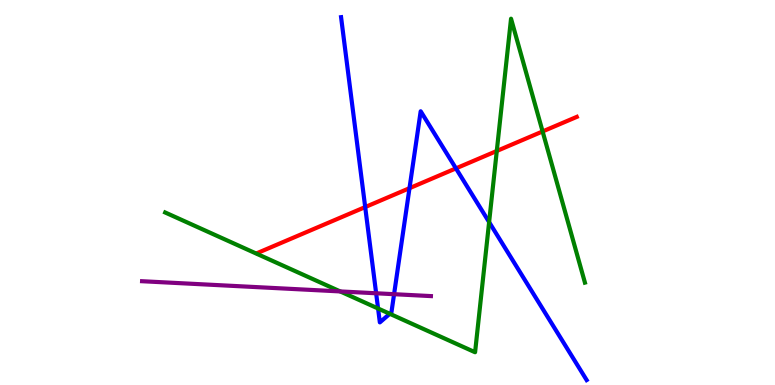[{'lines': ['blue', 'red'], 'intersections': [{'x': 4.71, 'y': 4.62}, {'x': 5.28, 'y': 5.11}, {'x': 5.88, 'y': 5.63}]}, {'lines': ['green', 'red'], 'intersections': [{'x': 6.41, 'y': 6.08}, {'x': 7.0, 'y': 6.59}]}, {'lines': ['purple', 'red'], 'intersections': []}, {'lines': ['blue', 'green'], 'intersections': [{'x': 4.88, 'y': 1.99}, {'x': 5.03, 'y': 1.85}, {'x': 6.31, 'y': 4.23}]}, {'lines': ['blue', 'purple'], 'intersections': [{'x': 4.85, 'y': 2.38}, {'x': 5.08, 'y': 2.36}]}, {'lines': ['green', 'purple'], 'intersections': [{'x': 4.39, 'y': 2.43}]}]